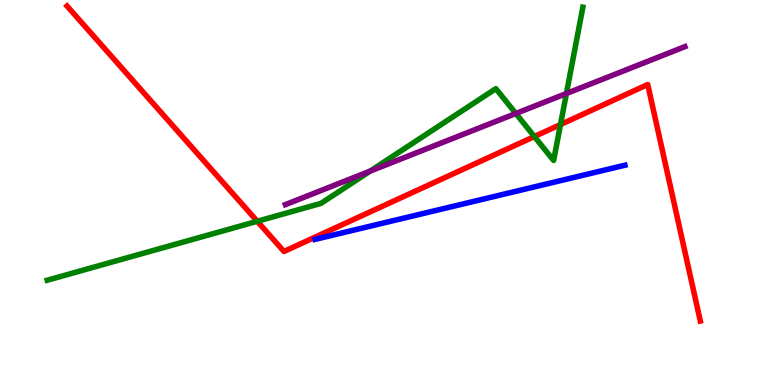[{'lines': ['blue', 'red'], 'intersections': []}, {'lines': ['green', 'red'], 'intersections': [{'x': 3.32, 'y': 4.25}, {'x': 6.9, 'y': 6.45}, {'x': 7.23, 'y': 6.76}]}, {'lines': ['purple', 'red'], 'intersections': []}, {'lines': ['blue', 'green'], 'intersections': []}, {'lines': ['blue', 'purple'], 'intersections': []}, {'lines': ['green', 'purple'], 'intersections': [{'x': 4.78, 'y': 5.56}, {'x': 6.66, 'y': 7.05}, {'x': 7.31, 'y': 7.57}]}]